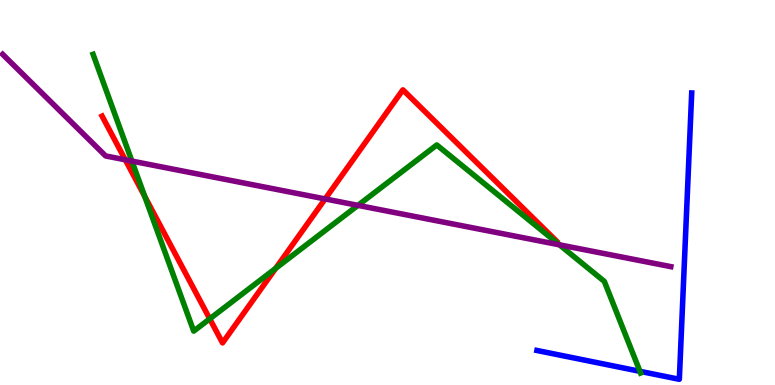[{'lines': ['blue', 'red'], 'intersections': []}, {'lines': ['green', 'red'], 'intersections': [{'x': 1.87, 'y': 4.9}, {'x': 2.71, 'y': 1.72}, {'x': 3.56, 'y': 3.03}]}, {'lines': ['purple', 'red'], 'intersections': [{'x': 1.62, 'y': 5.85}, {'x': 4.2, 'y': 4.83}]}, {'lines': ['blue', 'green'], 'intersections': [{'x': 8.26, 'y': 0.355}]}, {'lines': ['blue', 'purple'], 'intersections': []}, {'lines': ['green', 'purple'], 'intersections': [{'x': 1.7, 'y': 5.82}, {'x': 4.62, 'y': 4.67}, {'x': 7.22, 'y': 3.64}]}]